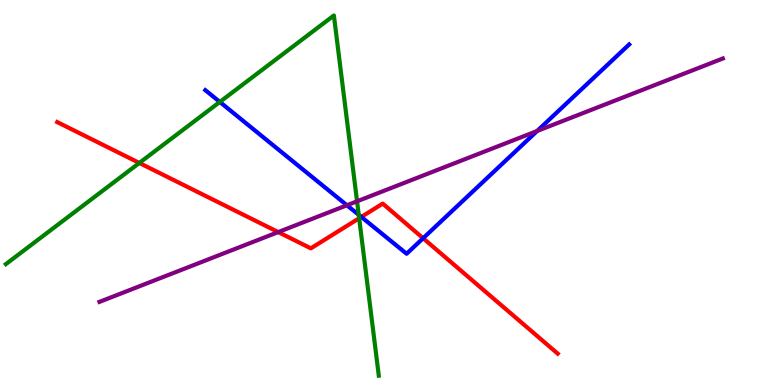[{'lines': ['blue', 'red'], 'intersections': [{'x': 4.66, 'y': 4.37}, {'x': 5.46, 'y': 3.81}]}, {'lines': ['green', 'red'], 'intersections': [{'x': 1.8, 'y': 5.77}, {'x': 4.63, 'y': 4.33}]}, {'lines': ['purple', 'red'], 'intersections': [{'x': 3.59, 'y': 3.97}]}, {'lines': ['blue', 'green'], 'intersections': [{'x': 2.84, 'y': 7.35}, {'x': 4.63, 'y': 4.42}]}, {'lines': ['blue', 'purple'], 'intersections': [{'x': 4.48, 'y': 4.67}, {'x': 6.93, 'y': 6.6}]}, {'lines': ['green', 'purple'], 'intersections': [{'x': 4.61, 'y': 4.77}]}]